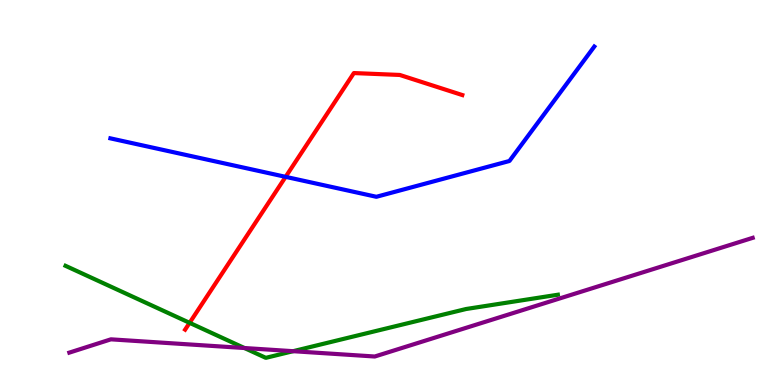[{'lines': ['blue', 'red'], 'intersections': [{'x': 3.69, 'y': 5.41}]}, {'lines': ['green', 'red'], 'intersections': [{'x': 2.45, 'y': 1.61}]}, {'lines': ['purple', 'red'], 'intersections': []}, {'lines': ['blue', 'green'], 'intersections': []}, {'lines': ['blue', 'purple'], 'intersections': []}, {'lines': ['green', 'purple'], 'intersections': [{'x': 3.15, 'y': 0.96}, {'x': 3.78, 'y': 0.878}]}]